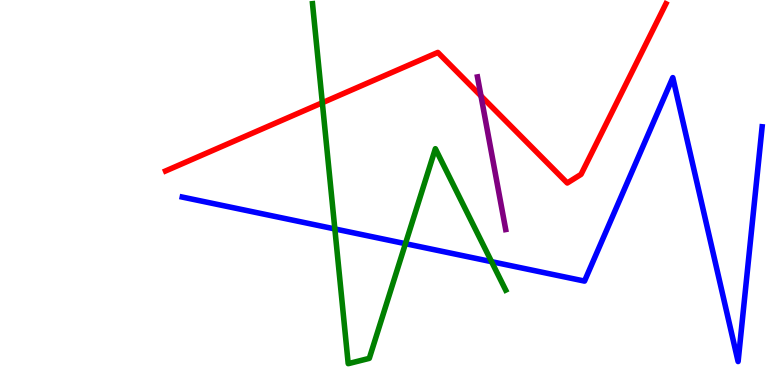[{'lines': ['blue', 'red'], 'intersections': []}, {'lines': ['green', 'red'], 'intersections': [{'x': 4.16, 'y': 7.33}]}, {'lines': ['purple', 'red'], 'intersections': [{'x': 6.21, 'y': 7.51}]}, {'lines': ['blue', 'green'], 'intersections': [{'x': 4.32, 'y': 4.05}, {'x': 5.23, 'y': 3.67}, {'x': 6.34, 'y': 3.2}]}, {'lines': ['blue', 'purple'], 'intersections': []}, {'lines': ['green', 'purple'], 'intersections': []}]